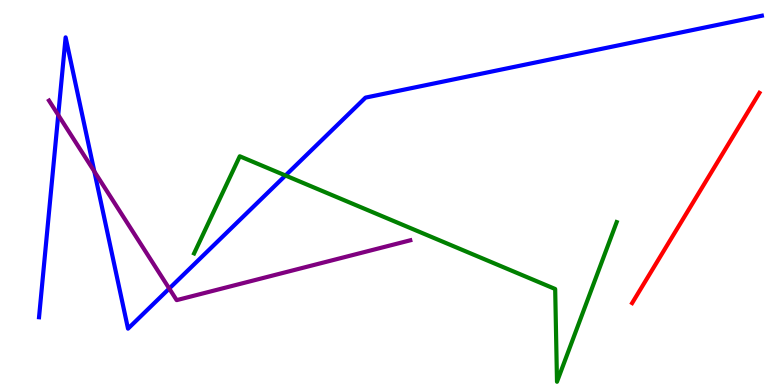[{'lines': ['blue', 'red'], 'intersections': []}, {'lines': ['green', 'red'], 'intersections': []}, {'lines': ['purple', 'red'], 'intersections': []}, {'lines': ['blue', 'green'], 'intersections': [{'x': 3.68, 'y': 5.44}]}, {'lines': ['blue', 'purple'], 'intersections': [{'x': 0.751, 'y': 7.01}, {'x': 1.22, 'y': 5.55}, {'x': 2.18, 'y': 2.51}]}, {'lines': ['green', 'purple'], 'intersections': []}]